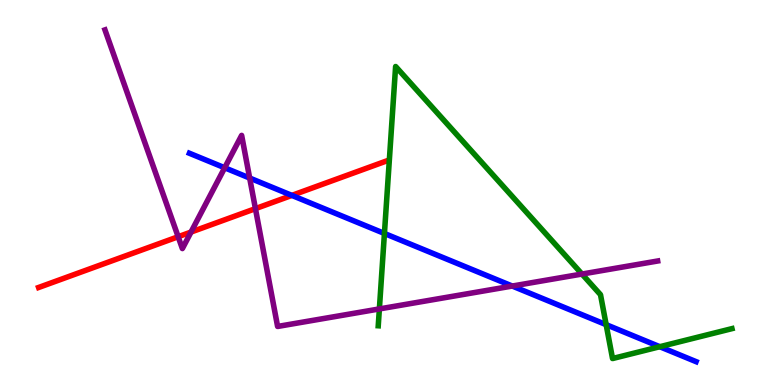[{'lines': ['blue', 'red'], 'intersections': [{'x': 3.77, 'y': 4.92}]}, {'lines': ['green', 'red'], 'intersections': []}, {'lines': ['purple', 'red'], 'intersections': [{'x': 2.3, 'y': 3.85}, {'x': 2.46, 'y': 3.97}, {'x': 3.3, 'y': 4.58}]}, {'lines': ['blue', 'green'], 'intersections': [{'x': 4.96, 'y': 3.94}, {'x': 7.82, 'y': 1.57}, {'x': 8.51, 'y': 0.994}]}, {'lines': ['blue', 'purple'], 'intersections': [{'x': 2.9, 'y': 5.64}, {'x': 3.22, 'y': 5.38}, {'x': 6.61, 'y': 2.57}]}, {'lines': ['green', 'purple'], 'intersections': [{'x': 4.9, 'y': 1.98}, {'x': 7.51, 'y': 2.88}]}]